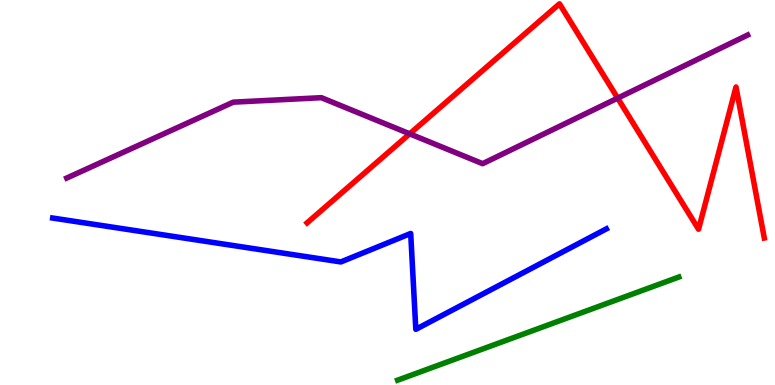[{'lines': ['blue', 'red'], 'intersections': []}, {'lines': ['green', 'red'], 'intersections': []}, {'lines': ['purple', 'red'], 'intersections': [{'x': 5.29, 'y': 6.52}, {'x': 7.97, 'y': 7.45}]}, {'lines': ['blue', 'green'], 'intersections': []}, {'lines': ['blue', 'purple'], 'intersections': []}, {'lines': ['green', 'purple'], 'intersections': []}]